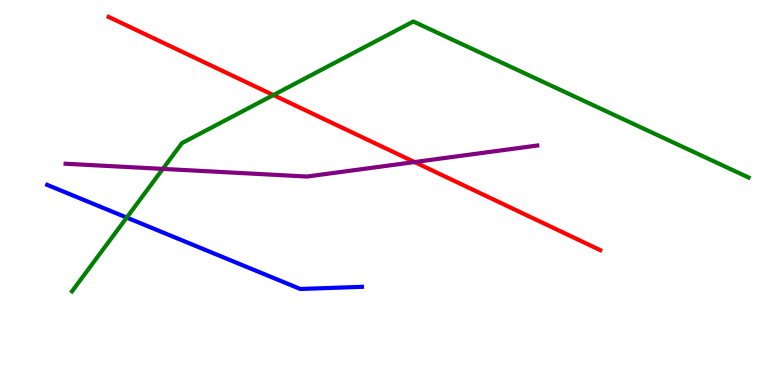[{'lines': ['blue', 'red'], 'intersections': []}, {'lines': ['green', 'red'], 'intersections': [{'x': 3.53, 'y': 7.53}]}, {'lines': ['purple', 'red'], 'intersections': [{'x': 5.35, 'y': 5.79}]}, {'lines': ['blue', 'green'], 'intersections': [{'x': 1.64, 'y': 4.35}]}, {'lines': ['blue', 'purple'], 'intersections': []}, {'lines': ['green', 'purple'], 'intersections': [{'x': 2.1, 'y': 5.61}]}]